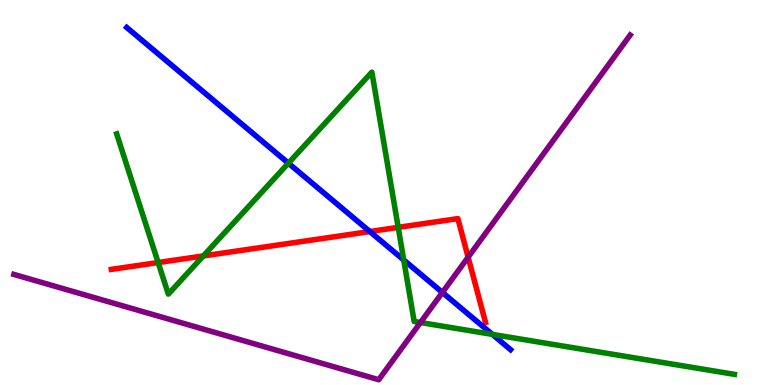[{'lines': ['blue', 'red'], 'intersections': [{'x': 4.77, 'y': 3.99}]}, {'lines': ['green', 'red'], 'intersections': [{'x': 2.04, 'y': 3.18}, {'x': 2.62, 'y': 3.35}, {'x': 5.14, 'y': 4.09}]}, {'lines': ['purple', 'red'], 'intersections': [{'x': 6.04, 'y': 3.32}]}, {'lines': ['blue', 'green'], 'intersections': [{'x': 3.72, 'y': 5.76}, {'x': 5.21, 'y': 3.25}, {'x': 6.35, 'y': 1.31}]}, {'lines': ['blue', 'purple'], 'intersections': [{'x': 5.71, 'y': 2.4}]}, {'lines': ['green', 'purple'], 'intersections': [{'x': 5.43, 'y': 1.62}]}]